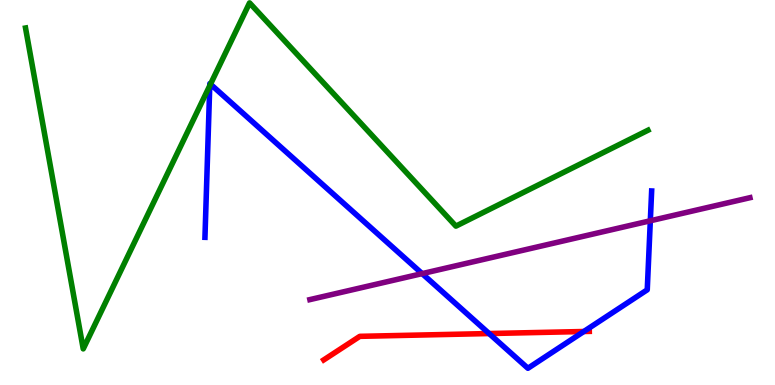[{'lines': ['blue', 'red'], 'intersections': [{'x': 6.31, 'y': 1.34}, {'x': 7.53, 'y': 1.39}]}, {'lines': ['green', 'red'], 'intersections': []}, {'lines': ['purple', 'red'], 'intersections': []}, {'lines': ['blue', 'green'], 'intersections': [{'x': 2.71, 'y': 7.77}, {'x': 2.72, 'y': 7.81}]}, {'lines': ['blue', 'purple'], 'intersections': [{'x': 5.45, 'y': 2.89}, {'x': 8.39, 'y': 4.27}]}, {'lines': ['green', 'purple'], 'intersections': []}]